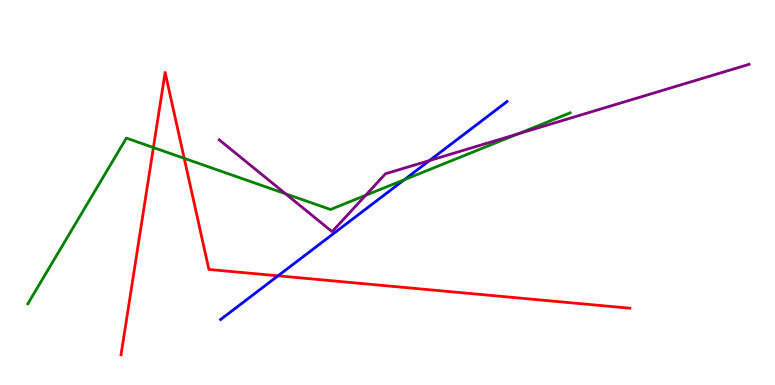[{'lines': ['blue', 'red'], 'intersections': [{'x': 3.59, 'y': 2.84}]}, {'lines': ['green', 'red'], 'intersections': [{'x': 1.98, 'y': 6.17}, {'x': 2.38, 'y': 5.89}]}, {'lines': ['purple', 'red'], 'intersections': []}, {'lines': ['blue', 'green'], 'intersections': [{'x': 5.22, 'y': 5.33}]}, {'lines': ['blue', 'purple'], 'intersections': [{'x': 5.54, 'y': 5.83}]}, {'lines': ['green', 'purple'], 'intersections': [{'x': 3.68, 'y': 4.97}, {'x': 4.72, 'y': 4.93}, {'x': 6.68, 'y': 6.52}]}]